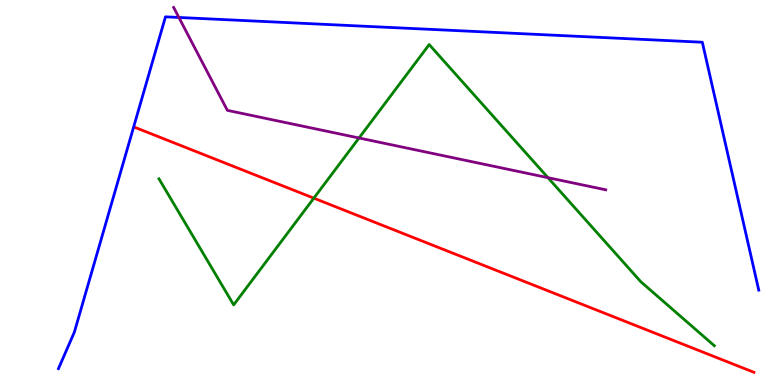[{'lines': ['blue', 'red'], 'intersections': []}, {'lines': ['green', 'red'], 'intersections': [{'x': 4.05, 'y': 4.85}]}, {'lines': ['purple', 'red'], 'intersections': []}, {'lines': ['blue', 'green'], 'intersections': []}, {'lines': ['blue', 'purple'], 'intersections': [{'x': 2.31, 'y': 9.55}]}, {'lines': ['green', 'purple'], 'intersections': [{'x': 4.63, 'y': 6.42}, {'x': 7.07, 'y': 5.39}]}]